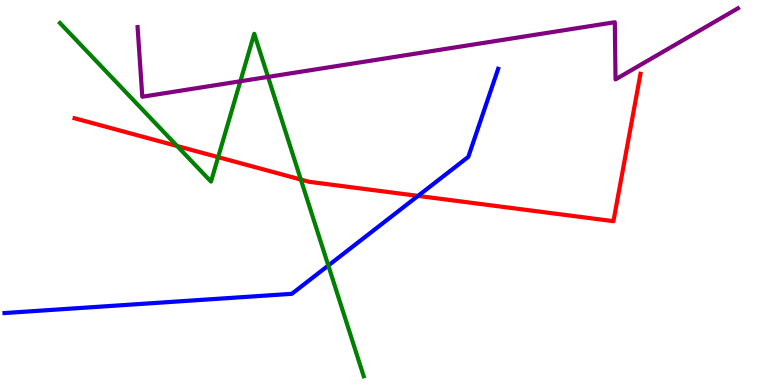[{'lines': ['blue', 'red'], 'intersections': [{'x': 5.39, 'y': 4.91}]}, {'lines': ['green', 'red'], 'intersections': [{'x': 2.29, 'y': 6.21}, {'x': 2.81, 'y': 5.92}, {'x': 3.88, 'y': 5.34}]}, {'lines': ['purple', 'red'], 'intersections': []}, {'lines': ['blue', 'green'], 'intersections': [{'x': 4.24, 'y': 3.1}]}, {'lines': ['blue', 'purple'], 'intersections': []}, {'lines': ['green', 'purple'], 'intersections': [{'x': 3.1, 'y': 7.89}, {'x': 3.46, 'y': 8.0}]}]